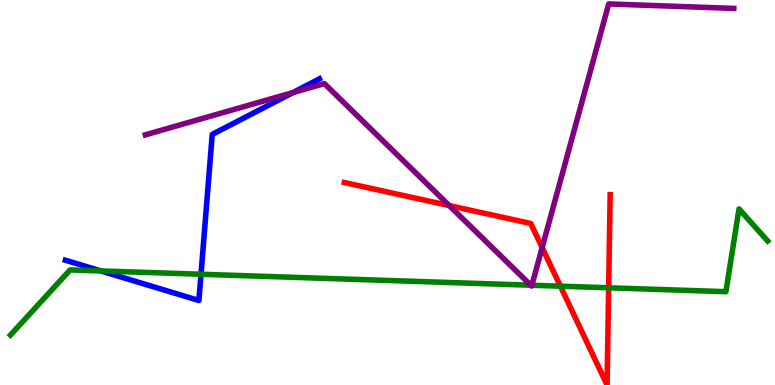[{'lines': ['blue', 'red'], 'intersections': []}, {'lines': ['green', 'red'], 'intersections': [{'x': 7.23, 'y': 2.57}, {'x': 7.85, 'y': 2.52}]}, {'lines': ['purple', 'red'], 'intersections': [{'x': 5.8, 'y': 4.66}, {'x': 7.0, 'y': 3.57}]}, {'lines': ['blue', 'green'], 'intersections': [{'x': 1.3, 'y': 2.96}, {'x': 2.59, 'y': 2.88}]}, {'lines': ['blue', 'purple'], 'intersections': [{'x': 3.78, 'y': 7.6}]}, {'lines': ['green', 'purple'], 'intersections': [{'x': 6.85, 'y': 2.59}, {'x': 6.86, 'y': 2.59}]}]